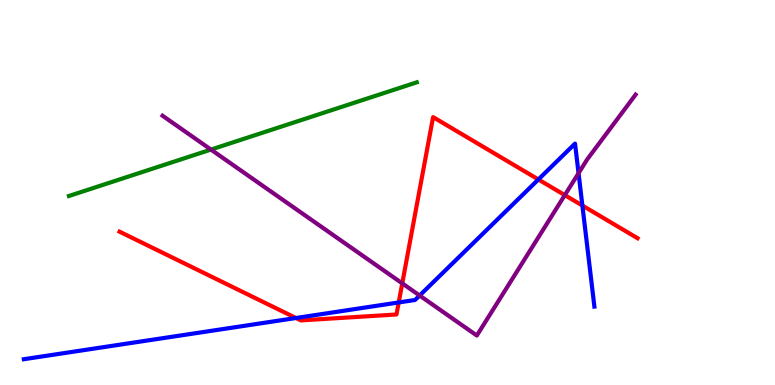[{'lines': ['blue', 'red'], 'intersections': [{'x': 3.82, 'y': 1.74}, {'x': 5.14, 'y': 2.14}, {'x': 6.95, 'y': 5.34}, {'x': 7.51, 'y': 4.66}]}, {'lines': ['green', 'red'], 'intersections': []}, {'lines': ['purple', 'red'], 'intersections': [{'x': 5.19, 'y': 2.64}, {'x': 7.29, 'y': 4.93}]}, {'lines': ['blue', 'green'], 'intersections': []}, {'lines': ['blue', 'purple'], 'intersections': [{'x': 5.41, 'y': 2.32}, {'x': 7.47, 'y': 5.5}]}, {'lines': ['green', 'purple'], 'intersections': [{'x': 2.72, 'y': 6.11}]}]